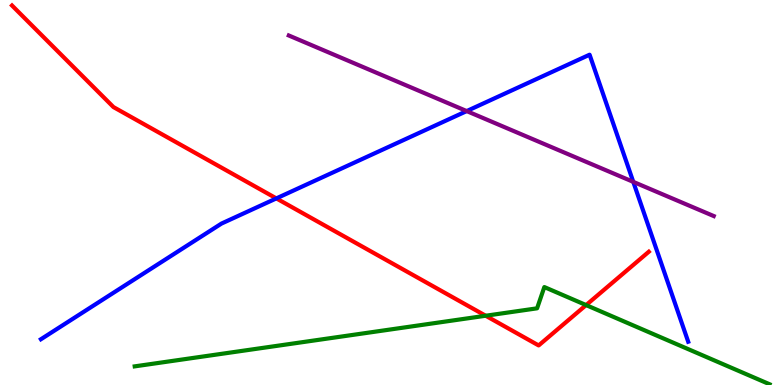[{'lines': ['blue', 'red'], 'intersections': [{'x': 3.57, 'y': 4.85}]}, {'lines': ['green', 'red'], 'intersections': [{'x': 6.27, 'y': 1.8}, {'x': 7.56, 'y': 2.08}]}, {'lines': ['purple', 'red'], 'intersections': []}, {'lines': ['blue', 'green'], 'intersections': []}, {'lines': ['blue', 'purple'], 'intersections': [{'x': 6.02, 'y': 7.11}, {'x': 8.17, 'y': 5.28}]}, {'lines': ['green', 'purple'], 'intersections': []}]